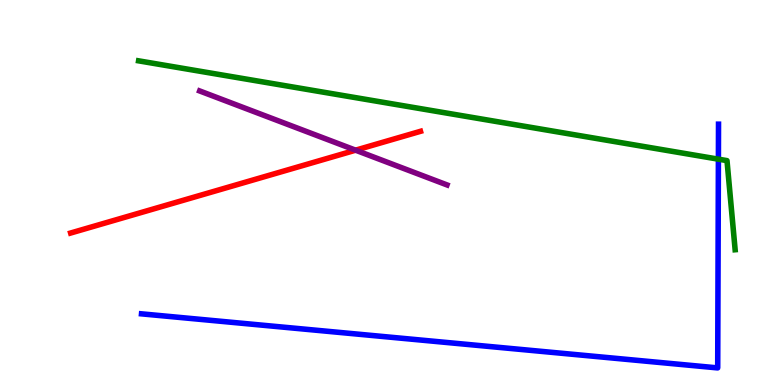[{'lines': ['blue', 'red'], 'intersections': []}, {'lines': ['green', 'red'], 'intersections': []}, {'lines': ['purple', 'red'], 'intersections': [{'x': 4.59, 'y': 6.1}]}, {'lines': ['blue', 'green'], 'intersections': [{'x': 9.27, 'y': 5.87}]}, {'lines': ['blue', 'purple'], 'intersections': []}, {'lines': ['green', 'purple'], 'intersections': []}]